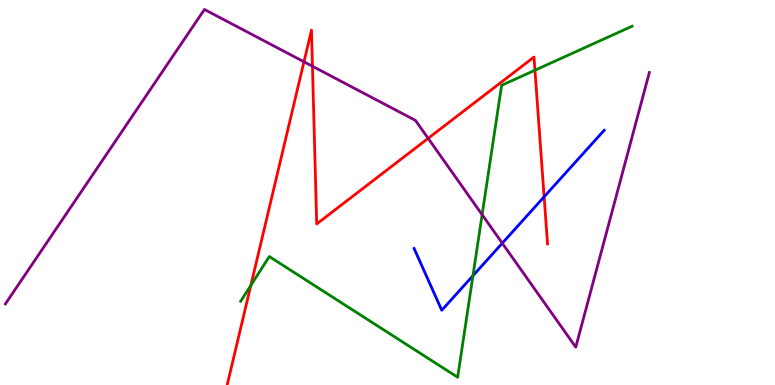[{'lines': ['blue', 'red'], 'intersections': [{'x': 7.02, 'y': 4.89}]}, {'lines': ['green', 'red'], 'intersections': [{'x': 3.24, 'y': 2.59}, {'x': 6.9, 'y': 8.18}]}, {'lines': ['purple', 'red'], 'intersections': [{'x': 3.92, 'y': 8.39}, {'x': 4.03, 'y': 8.28}, {'x': 5.52, 'y': 6.41}]}, {'lines': ['blue', 'green'], 'intersections': [{'x': 6.1, 'y': 2.84}]}, {'lines': ['blue', 'purple'], 'intersections': [{'x': 6.48, 'y': 3.68}]}, {'lines': ['green', 'purple'], 'intersections': [{'x': 6.22, 'y': 4.42}]}]